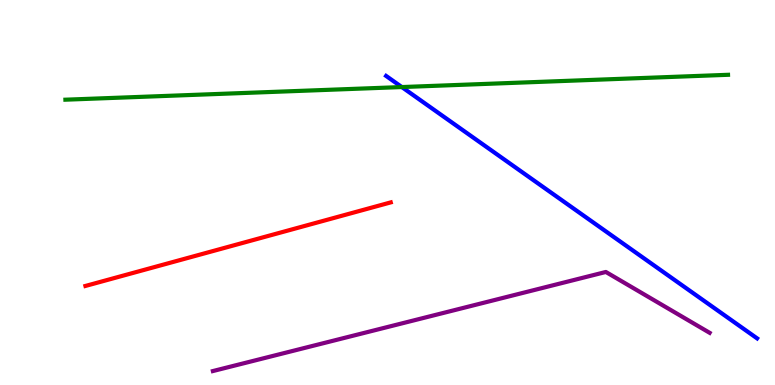[{'lines': ['blue', 'red'], 'intersections': []}, {'lines': ['green', 'red'], 'intersections': []}, {'lines': ['purple', 'red'], 'intersections': []}, {'lines': ['blue', 'green'], 'intersections': [{'x': 5.18, 'y': 7.74}]}, {'lines': ['blue', 'purple'], 'intersections': []}, {'lines': ['green', 'purple'], 'intersections': []}]